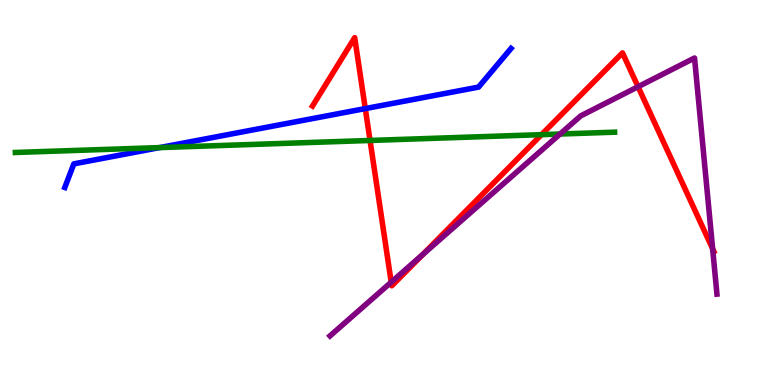[{'lines': ['blue', 'red'], 'intersections': [{'x': 4.71, 'y': 7.18}]}, {'lines': ['green', 'red'], 'intersections': [{'x': 4.77, 'y': 6.35}, {'x': 6.99, 'y': 6.5}]}, {'lines': ['purple', 'red'], 'intersections': [{'x': 5.05, 'y': 2.67}, {'x': 5.46, 'y': 3.39}, {'x': 8.23, 'y': 7.75}, {'x': 9.2, 'y': 3.54}]}, {'lines': ['blue', 'green'], 'intersections': [{'x': 2.06, 'y': 6.17}]}, {'lines': ['blue', 'purple'], 'intersections': []}, {'lines': ['green', 'purple'], 'intersections': [{'x': 7.23, 'y': 6.52}]}]